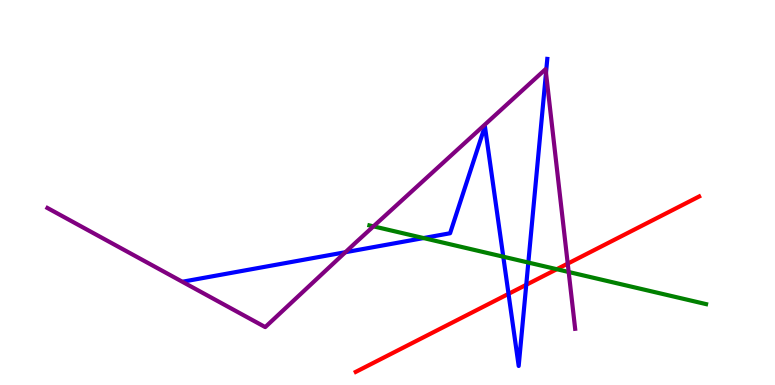[{'lines': ['blue', 'red'], 'intersections': [{'x': 6.56, 'y': 2.37}, {'x': 6.79, 'y': 2.6}]}, {'lines': ['green', 'red'], 'intersections': [{'x': 7.18, 'y': 3.01}]}, {'lines': ['purple', 'red'], 'intersections': [{'x': 7.33, 'y': 3.15}]}, {'lines': ['blue', 'green'], 'intersections': [{'x': 5.47, 'y': 3.82}, {'x': 6.49, 'y': 3.33}, {'x': 6.82, 'y': 3.18}]}, {'lines': ['blue', 'purple'], 'intersections': [{'x': 4.46, 'y': 3.45}, {'x': 7.05, 'y': 8.11}]}, {'lines': ['green', 'purple'], 'intersections': [{'x': 4.82, 'y': 4.12}, {'x': 7.34, 'y': 2.94}]}]